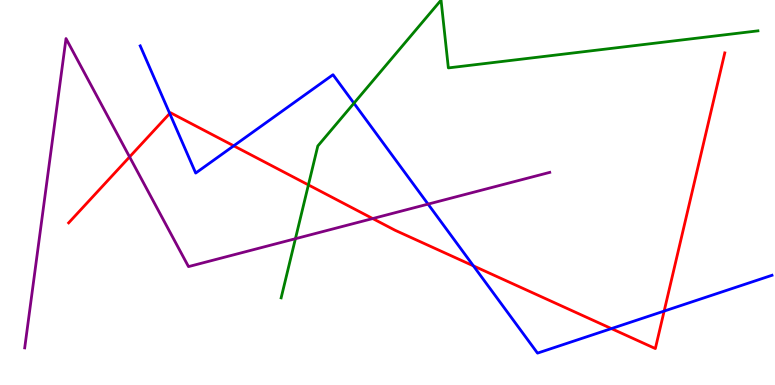[{'lines': ['blue', 'red'], 'intersections': [{'x': 2.19, 'y': 7.05}, {'x': 3.02, 'y': 6.21}, {'x': 6.11, 'y': 3.09}, {'x': 7.89, 'y': 1.47}, {'x': 8.57, 'y': 1.92}]}, {'lines': ['green', 'red'], 'intersections': [{'x': 3.98, 'y': 5.2}]}, {'lines': ['purple', 'red'], 'intersections': [{'x': 1.67, 'y': 5.92}, {'x': 4.81, 'y': 4.32}]}, {'lines': ['blue', 'green'], 'intersections': [{'x': 4.57, 'y': 7.32}]}, {'lines': ['blue', 'purple'], 'intersections': [{'x': 5.52, 'y': 4.7}]}, {'lines': ['green', 'purple'], 'intersections': [{'x': 3.81, 'y': 3.8}]}]